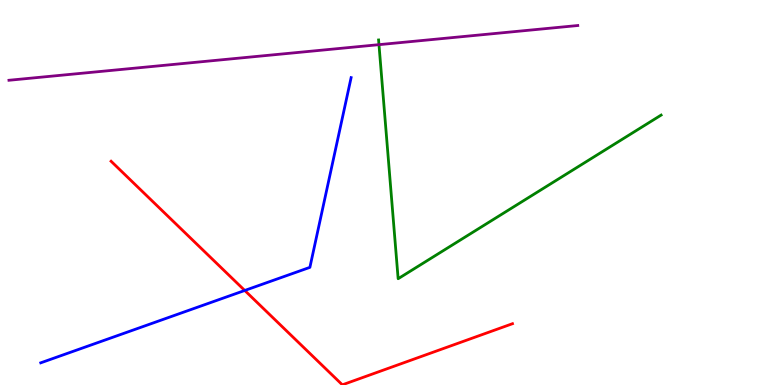[{'lines': ['blue', 'red'], 'intersections': [{'x': 3.16, 'y': 2.46}]}, {'lines': ['green', 'red'], 'intersections': []}, {'lines': ['purple', 'red'], 'intersections': []}, {'lines': ['blue', 'green'], 'intersections': []}, {'lines': ['blue', 'purple'], 'intersections': []}, {'lines': ['green', 'purple'], 'intersections': [{'x': 4.89, 'y': 8.84}]}]